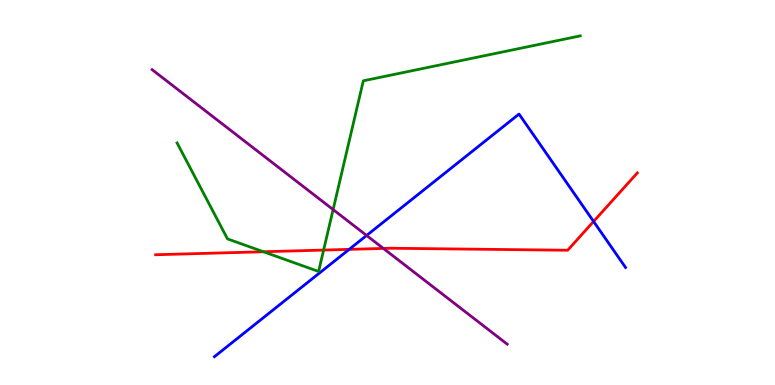[{'lines': ['blue', 'red'], 'intersections': [{'x': 4.51, 'y': 3.52}, {'x': 7.66, 'y': 4.25}]}, {'lines': ['green', 'red'], 'intersections': [{'x': 3.4, 'y': 3.46}, {'x': 4.18, 'y': 3.5}]}, {'lines': ['purple', 'red'], 'intersections': [{'x': 4.95, 'y': 3.55}]}, {'lines': ['blue', 'green'], 'intersections': []}, {'lines': ['blue', 'purple'], 'intersections': [{'x': 4.73, 'y': 3.88}]}, {'lines': ['green', 'purple'], 'intersections': [{'x': 4.3, 'y': 4.56}]}]